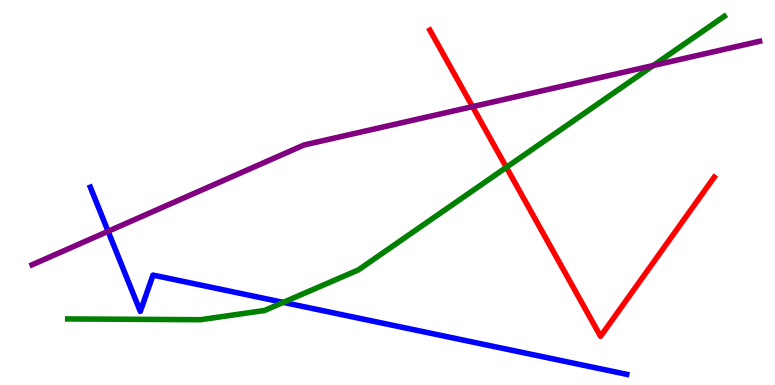[{'lines': ['blue', 'red'], 'intersections': []}, {'lines': ['green', 'red'], 'intersections': [{'x': 6.53, 'y': 5.65}]}, {'lines': ['purple', 'red'], 'intersections': [{'x': 6.1, 'y': 7.23}]}, {'lines': ['blue', 'green'], 'intersections': [{'x': 3.66, 'y': 2.15}]}, {'lines': ['blue', 'purple'], 'intersections': [{'x': 1.39, 'y': 3.99}]}, {'lines': ['green', 'purple'], 'intersections': [{'x': 8.43, 'y': 8.3}]}]